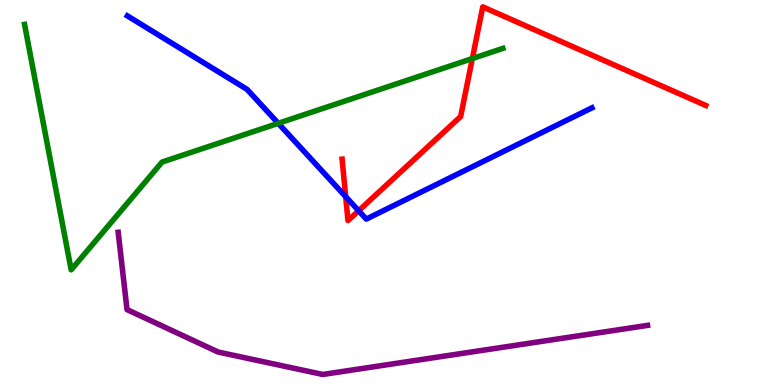[{'lines': ['blue', 'red'], 'intersections': [{'x': 4.46, 'y': 4.89}, {'x': 4.63, 'y': 4.53}]}, {'lines': ['green', 'red'], 'intersections': [{'x': 6.09, 'y': 8.48}]}, {'lines': ['purple', 'red'], 'intersections': []}, {'lines': ['blue', 'green'], 'intersections': [{'x': 3.59, 'y': 6.8}]}, {'lines': ['blue', 'purple'], 'intersections': []}, {'lines': ['green', 'purple'], 'intersections': []}]